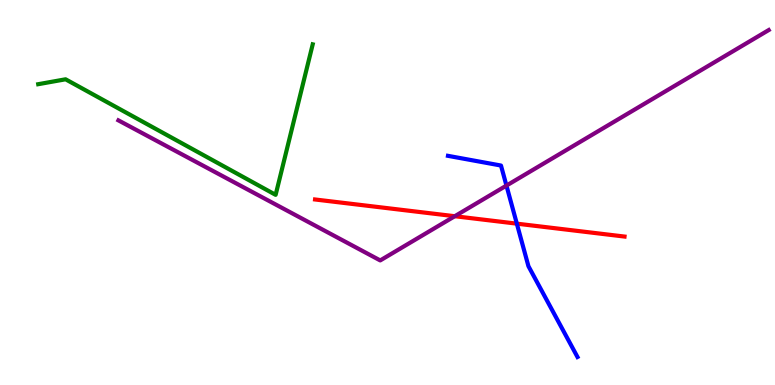[{'lines': ['blue', 'red'], 'intersections': [{'x': 6.67, 'y': 4.19}]}, {'lines': ['green', 'red'], 'intersections': []}, {'lines': ['purple', 'red'], 'intersections': [{'x': 5.87, 'y': 4.38}]}, {'lines': ['blue', 'green'], 'intersections': []}, {'lines': ['blue', 'purple'], 'intersections': [{'x': 6.53, 'y': 5.18}]}, {'lines': ['green', 'purple'], 'intersections': []}]